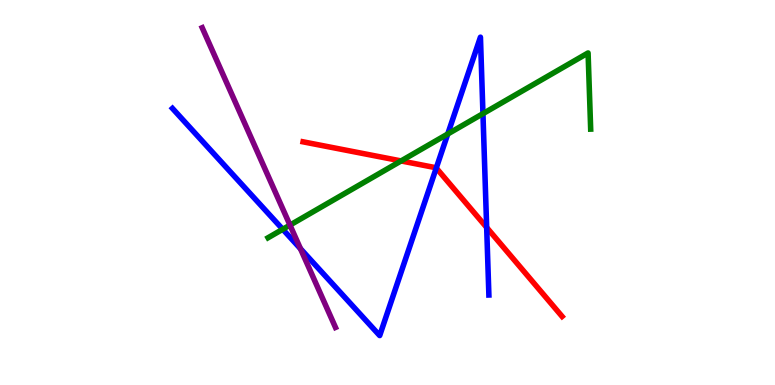[{'lines': ['blue', 'red'], 'intersections': [{'x': 5.63, 'y': 5.64}, {'x': 6.28, 'y': 4.09}]}, {'lines': ['green', 'red'], 'intersections': [{'x': 5.18, 'y': 5.82}]}, {'lines': ['purple', 'red'], 'intersections': []}, {'lines': ['blue', 'green'], 'intersections': [{'x': 3.65, 'y': 4.04}, {'x': 5.78, 'y': 6.52}, {'x': 6.23, 'y': 7.05}]}, {'lines': ['blue', 'purple'], 'intersections': [{'x': 3.88, 'y': 3.54}]}, {'lines': ['green', 'purple'], 'intersections': [{'x': 3.74, 'y': 4.15}]}]